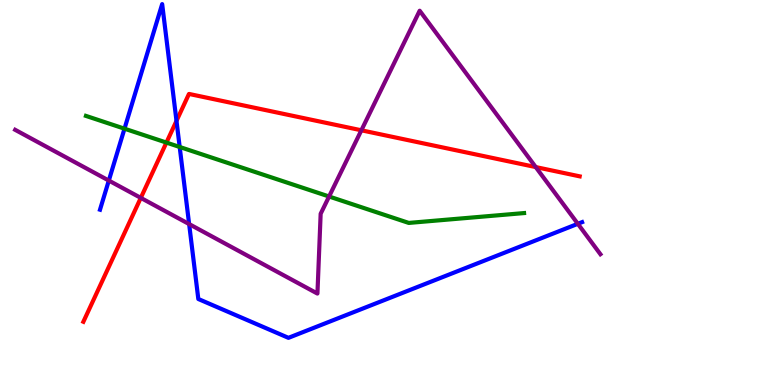[{'lines': ['blue', 'red'], 'intersections': [{'x': 2.28, 'y': 6.86}]}, {'lines': ['green', 'red'], 'intersections': [{'x': 2.15, 'y': 6.3}]}, {'lines': ['purple', 'red'], 'intersections': [{'x': 1.82, 'y': 4.86}, {'x': 4.66, 'y': 6.62}, {'x': 6.91, 'y': 5.66}]}, {'lines': ['blue', 'green'], 'intersections': [{'x': 1.61, 'y': 6.66}, {'x': 2.32, 'y': 6.18}]}, {'lines': ['blue', 'purple'], 'intersections': [{'x': 1.4, 'y': 5.31}, {'x': 2.44, 'y': 4.18}, {'x': 7.46, 'y': 4.19}]}, {'lines': ['green', 'purple'], 'intersections': [{'x': 4.25, 'y': 4.9}]}]